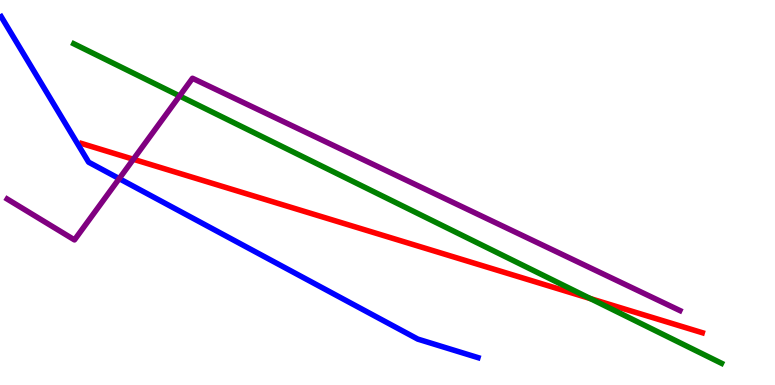[{'lines': ['blue', 'red'], 'intersections': []}, {'lines': ['green', 'red'], 'intersections': [{'x': 7.62, 'y': 2.24}]}, {'lines': ['purple', 'red'], 'intersections': [{'x': 1.72, 'y': 5.86}]}, {'lines': ['blue', 'green'], 'intersections': []}, {'lines': ['blue', 'purple'], 'intersections': [{'x': 1.54, 'y': 5.36}]}, {'lines': ['green', 'purple'], 'intersections': [{'x': 2.32, 'y': 7.51}]}]